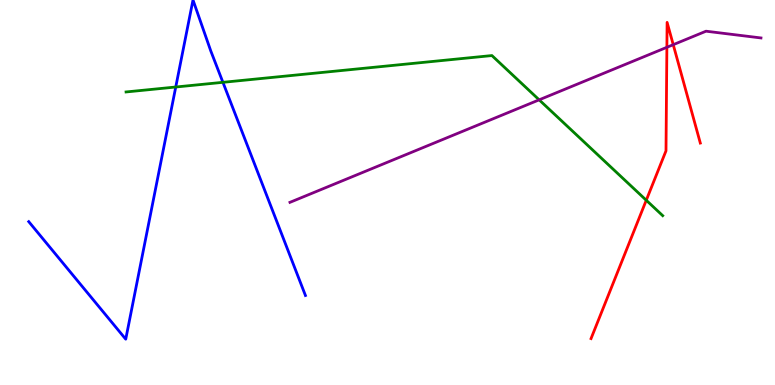[{'lines': ['blue', 'red'], 'intersections': []}, {'lines': ['green', 'red'], 'intersections': [{'x': 8.34, 'y': 4.8}]}, {'lines': ['purple', 'red'], 'intersections': [{'x': 8.6, 'y': 8.77}, {'x': 8.69, 'y': 8.84}]}, {'lines': ['blue', 'green'], 'intersections': [{'x': 2.27, 'y': 7.74}, {'x': 2.88, 'y': 7.86}]}, {'lines': ['blue', 'purple'], 'intersections': []}, {'lines': ['green', 'purple'], 'intersections': [{'x': 6.96, 'y': 7.41}]}]